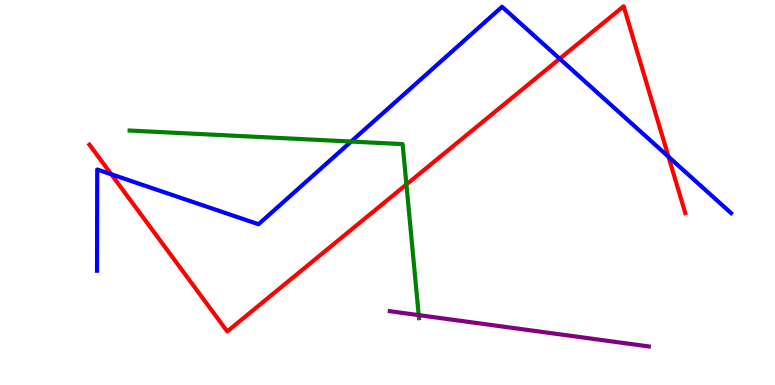[{'lines': ['blue', 'red'], 'intersections': [{'x': 1.44, 'y': 5.47}, {'x': 7.22, 'y': 8.47}, {'x': 8.63, 'y': 5.93}]}, {'lines': ['green', 'red'], 'intersections': [{'x': 5.24, 'y': 5.21}]}, {'lines': ['purple', 'red'], 'intersections': []}, {'lines': ['blue', 'green'], 'intersections': [{'x': 4.53, 'y': 6.32}]}, {'lines': ['blue', 'purple'], 'intersections': []}, {'lines': ['green', 'purple'], 'intersections': [{'x': 5.4, 'y': 1.82}]}]